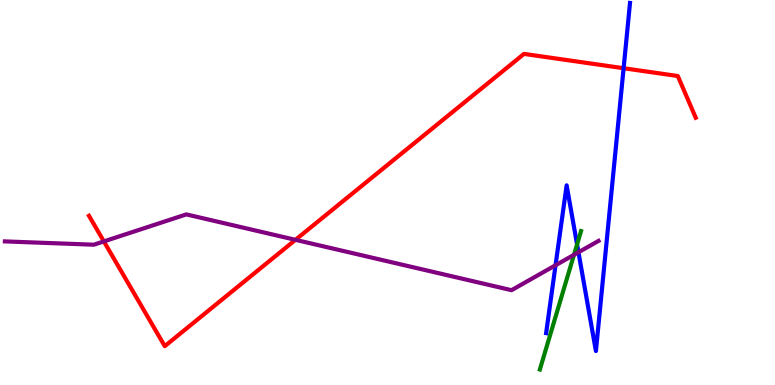[{'lines': ['blue', 'red'], 'intersections': [{'x': 8.05, 'y': 8.23}]}, {'lines': ['green', 'red'], 'intersections': []}, {'lines': ['purple', 'red'], 'intersections': [{'x': 1.34, 'y': 3.73}, {'x': 3.81, 'y': 3.77}]}, {'lines': ['blue', 'green'], 'intersections': [{'x': 7.45, 'y': 3.65}]}, {'lines': ['blue', 'purple'], 'intersections': [{'x': 7.17, 'y': 3.11}, {'x': 7.46, 'y': 3.45}]}, {'lines': ['green', 'purple'], 'intersections': [{'x': 7.41, 'y': 3.38}]}]